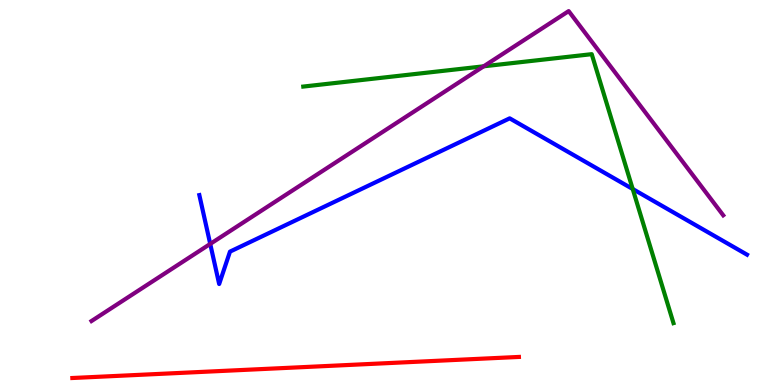[{'lines': ['blue', 'red'], 'intersections': []}, {'lines': ['green', 'red'], 'intersections': []}, {'lines': ['purple', 'red'], 'intersections': []}, {'lines': ['blue', 'green'], 'intersections': [{'x': 8.16, 'y': 5.09}]}, {'lines': ['blue', 'purple'], 'intersections': [{'x': 2.71, 'y': 3.66}]}, {'lines': ['green', 'purple'], 'intersections': [{'x': 6.24, 'y': 8.28}]}]